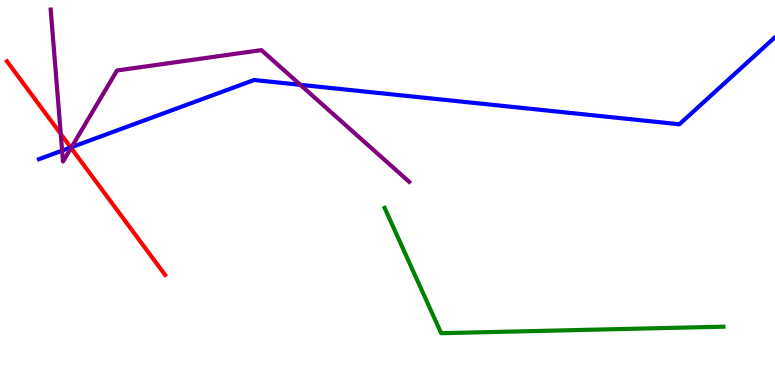[{'lines': ['blue', 'red'], 'intersections': [{'x': 0.913, 'y': 6.17}]}, {'lines': ['green', 'red'], 'intersections': []}, {'lines': ['purple', 'red'], 'intersections': [{'x': 0.784, 'y': 6.52}, {'x': 0.917, 'y': 6.16}]}, {'lines': ['blue', 'green'], 'intersections': []}, {'lines': ['blue', 'purple'], 'intersections': [{'x': 0.801, 'y': 6.09}, {'x': 0.923, 'y': 6.18}, {'x': 3.88, 'y': 7.8}]}, {'lines': ['green', 'purple'], 'intersections': []}]